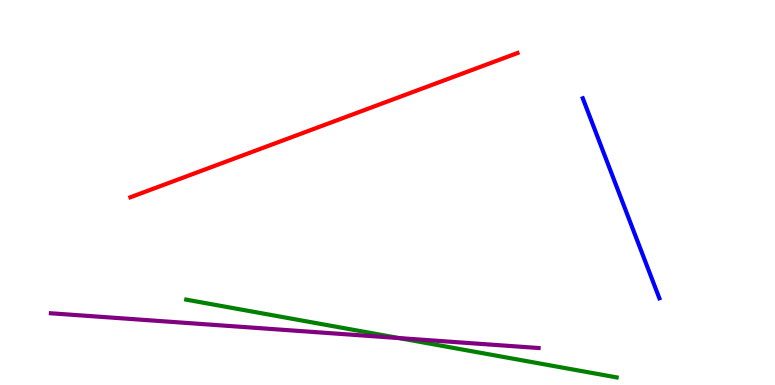[{'lines': ['blue', 'red'], 'intersections': []}, {'lines': ['green', 'red'], 'intersections': []}, {'lines': ['purple', 'red'], 'intersections': []}, {'lines': ['blue', 'green'], 'intersections': []}, {'lines': ['blue', 'purple'], 'intersections': []}, {'lines': ['green', 'purple'], 'intersections': [{'x': 5.15, 'y': 1.22}]}]